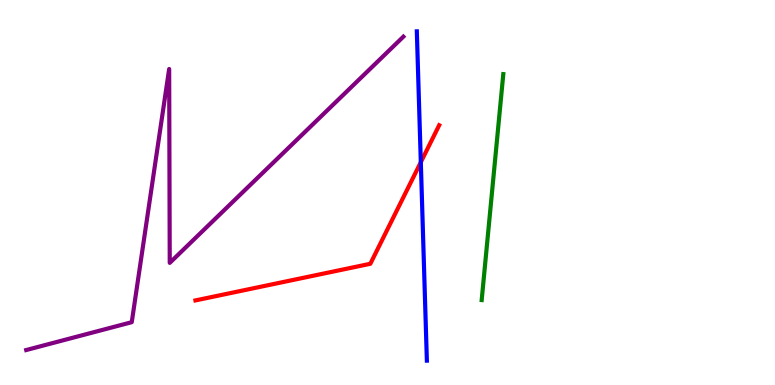[{'lines': ['blue', 'red'], 'intersections': [{'x': 5.43, 'y': 5.79}]}, {'lines': ['green', 'red'], 'intersections': []}, {'lines': ['purple', 'red'], 'intersections': []}, {'lines': ['blue', 'green'], 'intersections': []}, {'lines': ['blue', 'purple'], 'intersections': []}, {'lines': ['green', 'purple'], 'intersections': []}]